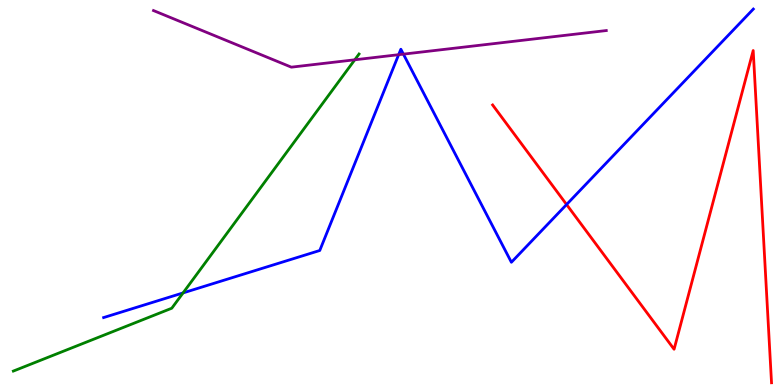[{'lines': ['blue', 'red'], 'intersections': [{'x': 7.31, 'y': 4.69}]}, {'lines': ['green', 'red'], 'intersections': []}, {'lines': ['purple', 'red'], 'intersections': []}, {'lines': ['blue', 'green'], 'intersections': [{'x': 2.36, 'y': 2.39}]}, {'lines': ['blue', 'purple'], 'intersections': [{'x': 5.14, 'y': 8.58}, {'x': 5.21, 'y': 8.59}]}, {'lines': ['green', 'purple'], 'intersections': [{'x': 4.58, 'y': 8.45}]}]